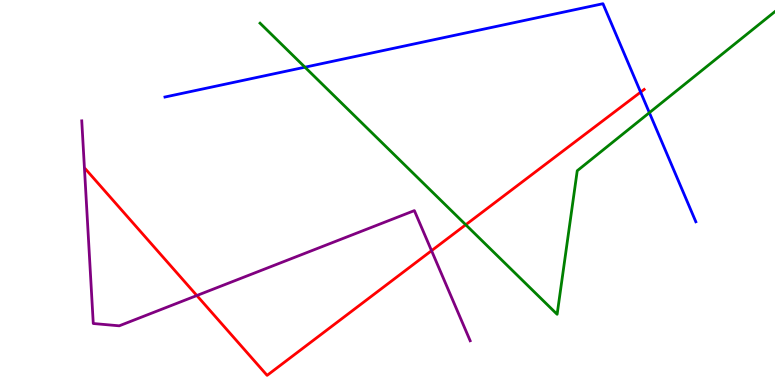[{'lines': ['blue', 'red'], 'intersections': [{'x': 8.27, 'y': 7.61}]}, {'lines': ['green', 'red'], 'intersections': [{'x': 6.01, 'y': 4.16}]}, {'lines': ['purple', 'red'], 'intersections': [{'x': 2.54, 'y': 2.32}, {'x': 5.57, 'y': 3.49}]}, {'lines': ['blue', 'green'], 'intersections': [{'x': 3.93, 'y': 8.25}, {'x': 8.38, 'y': 7.07}]}, {'lines': ['blue', 'purple'], 'intersections': []}, {'lines': ['green', 'purple'], 'intersections': []}]